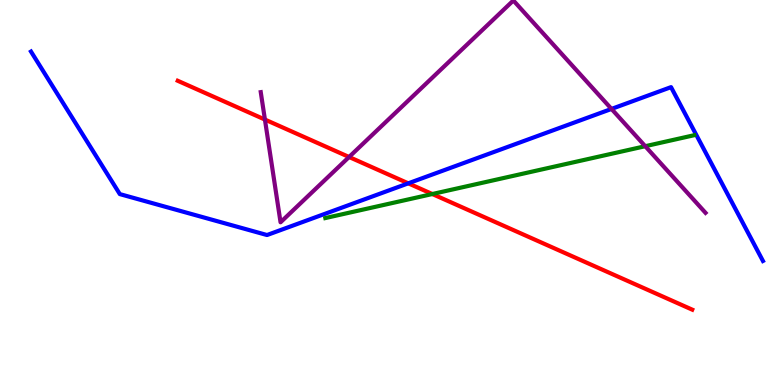[{'lines': ['blue', 'red'], 'intersections': [{'x': 5.27, 'y': 5.24}]}, {'lines': ['green', 'red'], 'intersections': [{'x': 5.58, 'y': 4.96}]}, {'lines': ['purple', 'red'], 'intersections': [{'x': 3.42, 'y': 6.89}, {'x': 4.5, 'y': 5.92}]}, {'lines': ['blue', 'green'], 'intersections': []}, {'lines': ['blue', 'purple'], 'intersections': [{'x': 7.89, 'y': 7.17}]}, {'lines': ['green', 'purple'], 'intersections': [{'x': 8.33, 'y': 6.2}]}]